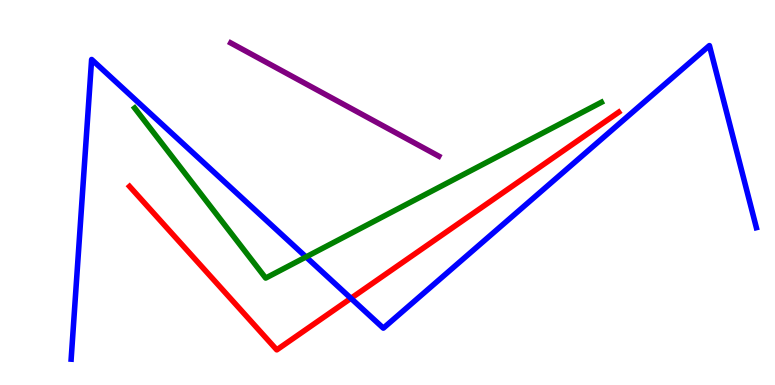[{'lines': ['blue', 'red'], 'intersections': [{'x': 4.53, 'y': 2.25}]}, {'lines': ['green', 'red'], 'intersections': []}, {'lines': ['purple', 'red'], 'intersections': []}, {'lines': ['blue', 'green'], 'intersections': [{'x': 3.95, 'y': 3.33}]}, {'lines': ['blue', 'purple'], 'intersections': []}, {'lines': ['green', 'purple'], 'intersections': []}]